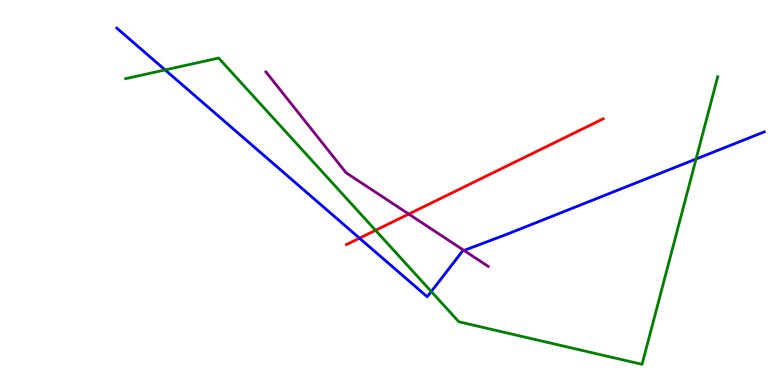[{'lines': ['blue', 'red'], 'intersections': [{'x': 4.64, 'y': 3.81}]}, {'lines': ['green', 'red'], 'intersections': [{'x': 4.85, 'y': 4.02}]}, {'lines': ['purple', 'red'], 'intersections': [{'x': 5.27, 'y': 4.44}]}, {'lines': ['blue', 'green'], 'intersections': [{'x': 2.13, 'y': 8.18}, {'x': 5.56, 'y': 2.43}, {'x': 8.98, 'y': 5.87}]}, {'lines': ['blue', 'purple'], 'intersections': [{'x': 5.99, 'y': 3.5}]}, {'lines': ['green', 'purple'], 'intersections': []}]